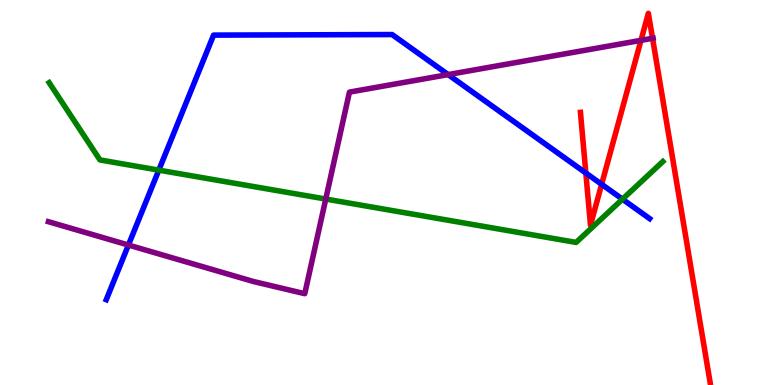[{'lines': ['blue', 'red'], 'intersections': [{'x': 7.56, 'y': 5.51}, {'x': 7.76, 'y': 5.21}]}, {'lines': ['green', 'red'], 'intersections': []}, {'lines': ['purple', 'red'], 'intersections': [{'x': 8.27, 'y': 8.95}, {'x': 8.42, 'y': 9.01}]}, {'lines': ['blue', 'green'], 'intersections': [{'x': 2.05, 'y': 5.58}, {'x': 8.03, 'y': 4.83}]}, {'lines': ['blue', 'purple'], 'intersections': [{'x': 1.66, 'y': 3.64}, {'x': 5.78, 'y': 8.06}]}, {'lines': ['green', 'purple'], 'intersections': [{'x': 4.2, 'y': 4.83}]}]